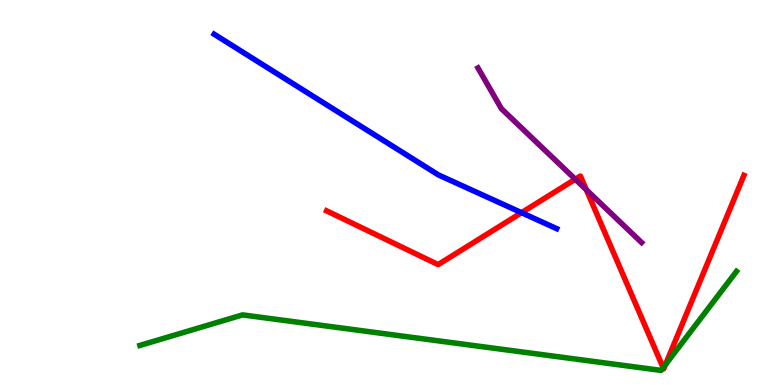[{'lines': ['blue', 'red'], 'intersections': [{'x': 6.73, 'y': 4.48}]}, {'lines': ['green', 'red'], 'intersections': [{'x': 8.56, 'y': 0.45}, {'x': 8.59, 'y': 0.526}]}, {'lines': ['purple', 'red'], 'intersections': [{'x': 7.42, 'y': 5.34}, {'x': 7.57, 'y': 5.07}]}, {'lines': ['blue', 'green'], 'intersections': []}, {'lines': ['blue', 'purple'], 'intersections': []}, {'lines': ['green', 'purple'], 'intersections': []}]